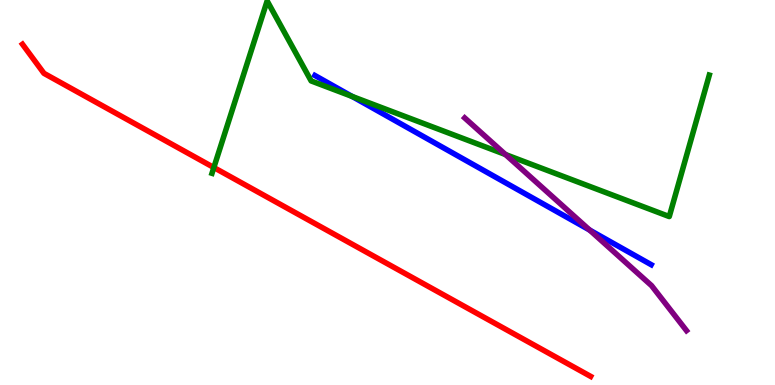[{'lines': ['blue', 'red'], 'intersections': []}, {'lines': ['green', 'red'], 'intersections': [{'x': 2.76, 'y': 5.65}]}, {'lines': ['purple', 'red'], 'intersections': []}, {'lines': ['blue', 'green'], 'intersections': [{'x': 4.54, 'y': 7.49}]}, {'lines': ['blue', 'purple'], 'intersections': [{'x': 7.61, 'y': 4.03}]}, {'lines': ['green', 'purple'], 'intersections': [{'x': 6.52, 'y': 5.99}]}]